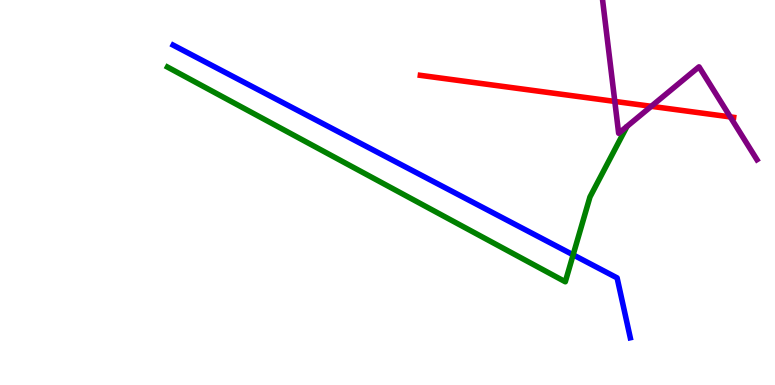[{'lines': ['blue', 'red'], 'intersections': []}, {'lines': ['green', 'red'], 'intersections': []}, {'lines': ['purple', 'red'], 'intersections': [{'x': 7.93, 'y': 7.37}, {'x': 8.4, 'y': 7.24}, {'x': 9.42, 'y': 6.96}]}, {'lines': ['blue', 'green'], 'intersections': [{'x': 7.4, 'y': 3.38}]}, {'lines': ['blue', 'purple'], 'intersections': []}, {'lines': ['green', 'purple'], 'intersections': []}]